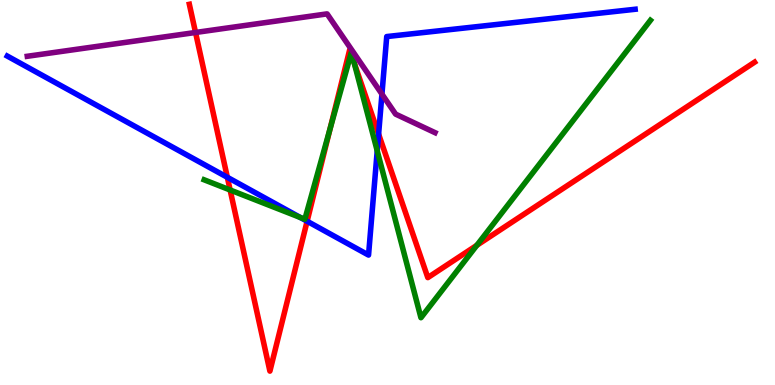[{'lines': ['blue', 'red'], 'intersections': [{'x': 2.93, 'y': 5.4}, {'x': 3.96, 'y': 4.25}, {'x': 4.89, 'y': 6.52}]}, {'lines': ['green', 'red'], 'intersections': [{'x': 2.97, 'y': 5.07}, {'x': 4.26, 'y': 6.66}, {'x': 4.53, 'y': 8.61}, {'x': 4.57, 'y': 8.36}, {'x': 6.15, 'y': 3.63}]}, {'lines': ['purple', 'red'], 'intersections': [{'x': 2.52, 'y': 9.16}]}, {'lines': ['blue', 'green'], 'intersections': [{'x': 3.87, 'y': 4.35}, {'x': 4.87, 'y': 6.08}]}, {'lines': ['blue', 'purple'], 'intersections': [{'x': 4.93, 'y': 7.56}]}, {'lines': ['green', 'purple'], 'intersections': []}]